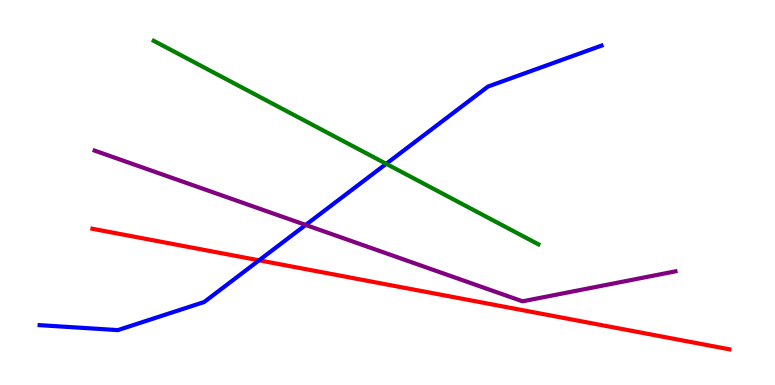[{'lines': ['blue', 'red'], 'intersections': [{'x': 3.34, 'y': 3.24}]}, {'lines': ['green', 'red'], 'intersections': []}, {'lines': ['purple', 'red'], 'intersections': []}, {'lines': ['blue', 'green'], 'intersections': [{'x': 4.98, 'y': 5.75}]}, {'lines': ['blue', 'purple'], 'intersections': [{'x': 3.94, 'y': 4.16}]}, {'lines': ['green', 'purple'], 'intersections': []}]